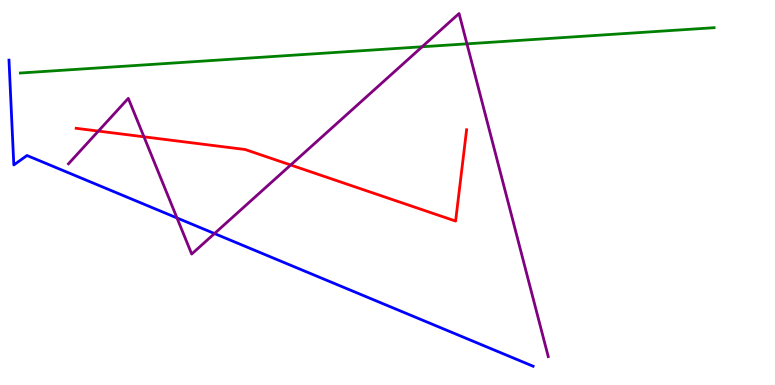[{'lines': ['blue', 'red'], 'intersections': []}, {'lines': ['green', 'red'], 'intersections': []}, {'lines': ['purple', 'red'], 'intersections': [{'x': 1.27, 'y': 6.6}, {'x': 1.86, 'y': 6.45}, {'x': 3.75, 'y': 5.71}]}, {'lines': ['blue', 'green'], 'intersections': []}, {'lines': ['blue', 'purple'], 'intersections': [{'x': 2.28, 'y': 4.34}, {'x': 2.77, 'y': 3.93}]}, {'lines': ['green', 'purple'], 'intersections': [{'x': 5.45, 'y': 8.79}, {'x': 6.03, 'y': 8.86}]}]